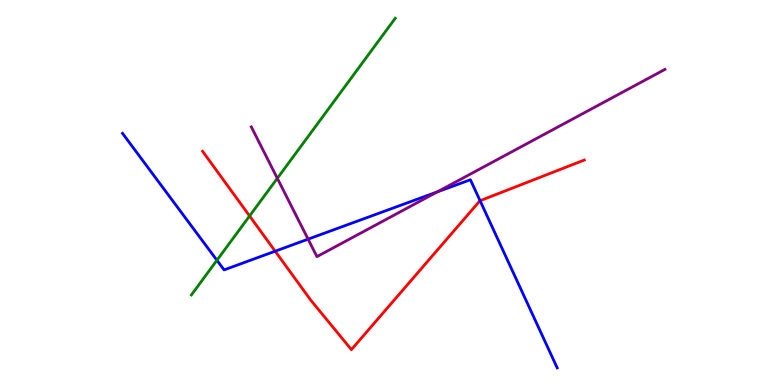[{'lines': ['blue', 'red'], 'intersections': [{'x': 3.55, 'y': 3.48}, {'x': 6.19, 'y': 4.79}]}, {'lines': ['green', 'red'], 'intersections': [{'x': 3.22, 'y': 4.39}]}, {'lines': ['purple', 'red'], 'intersections': []}, {'lines': ['blue', 'green'], 'intersections': [{'x': 2.8, 'y': 3.24}]}, {'lines': ['blue', 'purple'], 'intersections': [{'x': 3.98, 'y': 3.79}, {'x': 5.64, 'y': 5.02}]}, {'lines': ['green', 'purple'], 'intersections': [{'x': 3.58, 'y': 5.37}]}]